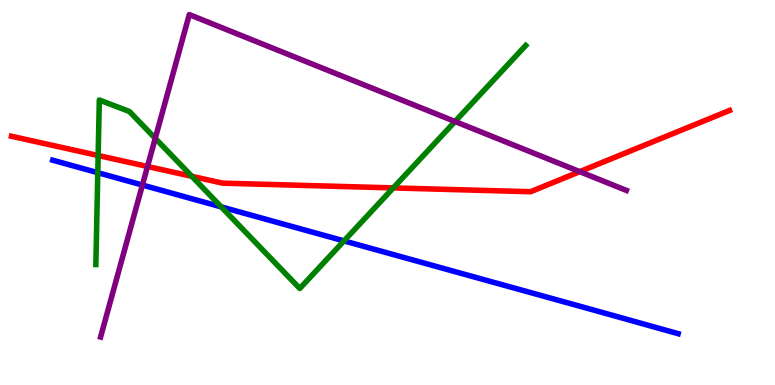[{'lines': ['blue', 'red'], 'intersections': []}, {'lines': ['green', 'red'], 'intersections': [{'x': 1.27, 'y': 5.96}, {'x': 2.48, 'y': 5.42}, {'x': 5.07, 'y': 5.12}]}, {'lines': ['purple', 'red'], 'intersections': [{'x': 1.9, 'y': 5.68}, {'x': 7.48, 'y': 5.54}]}, {'lines': ['blue', 'green'], 'intersections': [{'x': 1.26, 'y': 5.51}, {'x': 2.85, 'y': 4.63}, {'x': 4.44, 'y': 3.74}]}, {'lines': ['blue', 'purple'], 'intersections': [{'x': 1.84, 'y': 5.19}]}, {'lines': ['green', 'purple'], 'intersections': [{'x': 2.0, 'y': 6.41}, {'x': 5.87, 'y': 6.84}]}]